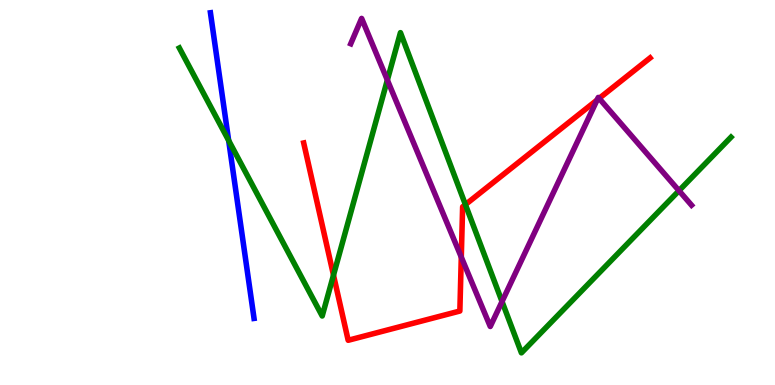[{'lines': ['blue', 'red'], 'intersections': []}, {'lines': ['green', 'red'], 'intersections': [{'x': 4.3, 'y': 2.85}, {'x': 6.01, 'y': 4.69}]}, {'lines': ['purple', 'red'], 'intersections': [{'x': 5.95, 'y': 3.32}, {'x': 7.7, 'y': 7.4}, {'x': 7.73, 'y': 7.44}]}, {'lines': ['blue', 'green'], 'intersections': [{'x': 2.95, 'y': 6.35}]}, {'lines': ['blue', 'purple'], 'intersections': []}, {'lines': ['green', 'purple'], 'intersections': [{'x': 5.0, 'y': 7.92}, {'x': 6.48, 'y': 2.17}, {'x': 8.76, 'y': 5.05}]}]